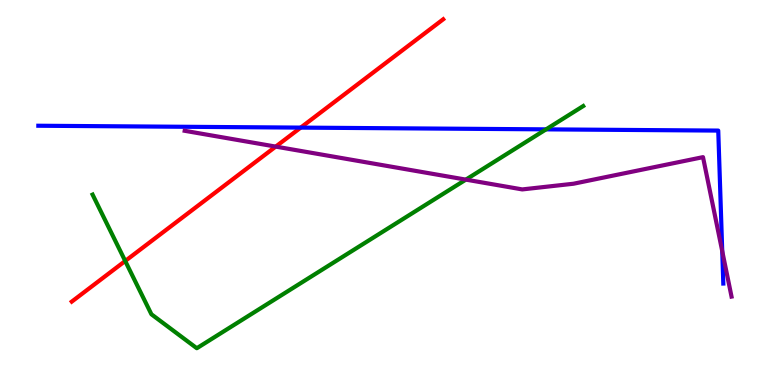[{'lines': ['blue', 'red'], 'intersections': [{'x': 3.88, 'y': 6.69}]}, {'lines': ['green', 'red'], 'intersections': [{'x': 1.62, 'y': 3.22}]}, {'lines': ['purple', 'red'], 'intersections': [{'x': 3.56, 'y': 6.19}]}, {'lines': ['blue', 'green'], 'intersections': [{'x': 7.05, 'y': 6.64}]}, {'lines': ['blue', 'purple'], 'intersections': [{'x': 9.32, 'y': 3.48}]}, {'lines': ['green', 'purple'], 'intersections': [{'x': 6.01, 'y': 5.33}]}]